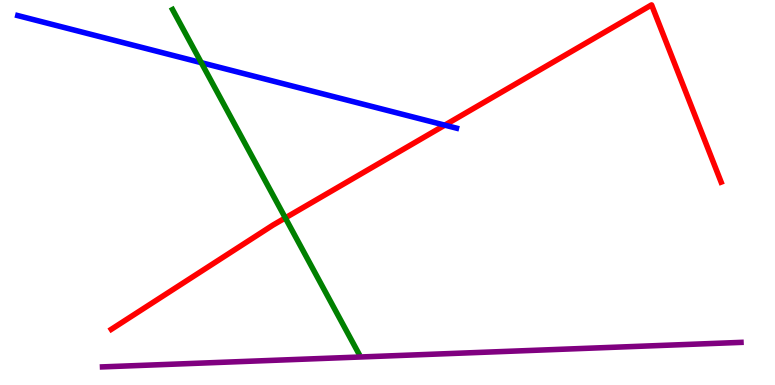[{'lines': ['blue', 'red'], 'intersections': [{'x': 5.74, 'y': 6.75}]}, {'lines': ['green', 'red'], 'intersections': [{'x': 3.68, 'y': 4.34}]}, {'lines': ['purple', 'red'], 'intersections': []}, {'lines': ['blue', 'green'], 'intersections': [{'x': 2.6, 'y': 8.37}]}, {'lines': ['blue', 'purple'], 'intersections': []}, {'lines': ['green', 'purple'], 'intersections': []}]